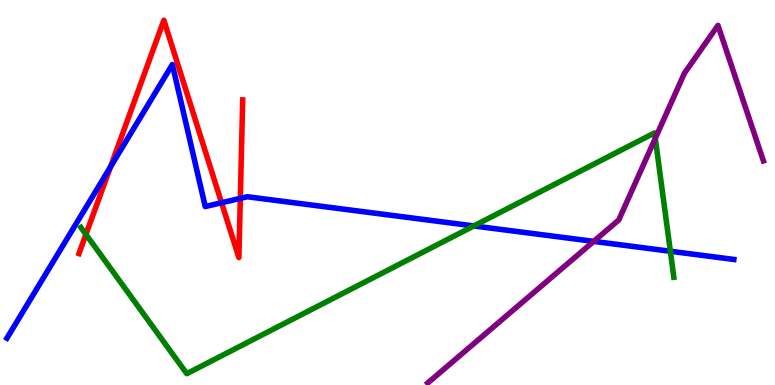[{'lines': ['blue', 'red'], 'intersections': [{'x': 1.43, 'y': 5.67}, {'x': 2.86, 'y': 4.73}, {'x': 3.1, 'y': 4.85}]}, {'lines': ['green', 'red'], 'intersections': [{'x': 1.11, 'y': 3.91}]}, {'lines': ['purple', 'red'], 'intersections': []}, {'lines': ['blue', 'green'], 'intersections': [{'x': 6.11, 'y': 4.13}, {'x': 8.65, 'y': 3.47}]}, {'lines': ['blue', 'purple'], 'intersections': [{'x': 7.66, 'y': 3.73}]}, {'lines': ['green', 'purple'], 'intersections': [{'x': 8.46, 'y': 6.41}]}]